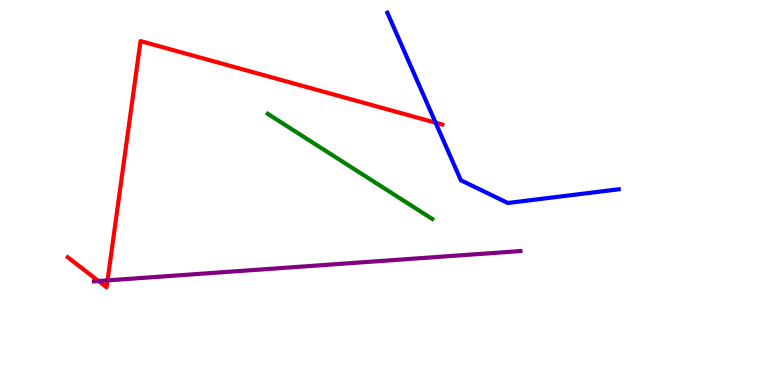[{'lines': ['blue', 'red'], 'intersections': [{'x': 5.62, 'y': 6.81}]}, {'lines': ['green', 'red'], 'intersections': []}, {'lines': ['purple', 'red'], 'intersections': [{'x': 1.27, 'y': 2.7}, {'x': 1.39, 'y': 2.72}]}, {'lines': ['blue', 'green'], 'intersections': []}, {'lines': ['blue', 'purple'], 'intersections': []}, {'lines': ['green', 'purple'], 'intersections': []}]